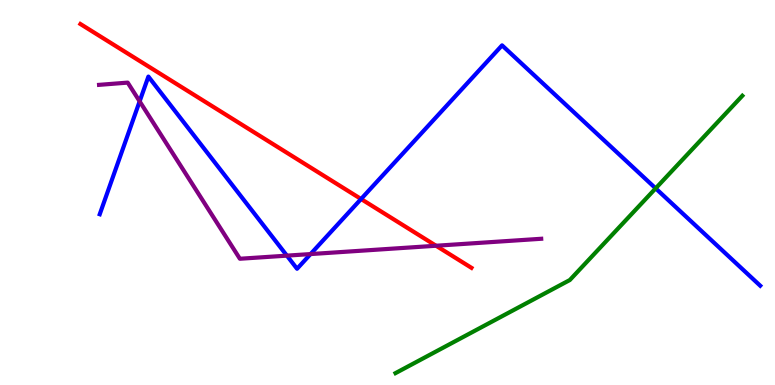[{'lines': ['blue', 'red'], 'intersections': [{'x': 4.66, 'y': 4.83}]}, {'lines': ['green', 'red'], 'intersections': []}, {'lines': ['purple', 'red'], 'intersections': [{'x': 5.63, 'y': 3.62}]}, {'lines': ['blue', 'green'], 'intersections': [{'x': 8.46, 'y': 5.11}]}, {'lines': ['blue', 'purple'], 'intersections': [{'x': 1.8, 'y': 7.37}, {'x': 3.7, 'y': 3.36}, {'x': 4.01, 'y': 3.4}]}, {'lines': ['green', 'purple'], 'intersections': []}]